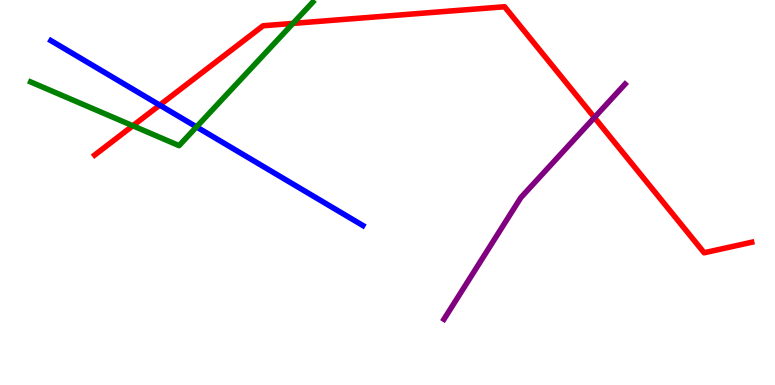[{'lines': ['blue', 'red'], 'intersections': [{'x': 2.06, 'y': 7.27}]}, {'lines': ['green', 'red'], 'intersections': [{'x': 1.71, 'y': 6.73}, {'x': 3.78, 'y': 9.39}]}, {'lines': ['purple', 'red'], 'intersections': [{'x': 7.67, 'y': 6.95}]}, {'lines': ['blue', 'green'], 'intersections': [{'x': 2.54, 'y': 6.7}]}, {'lines': ['blue', 'purple'], 'intersections': []}, {'lines': ['green', 'purple'], 'intersections': []}]